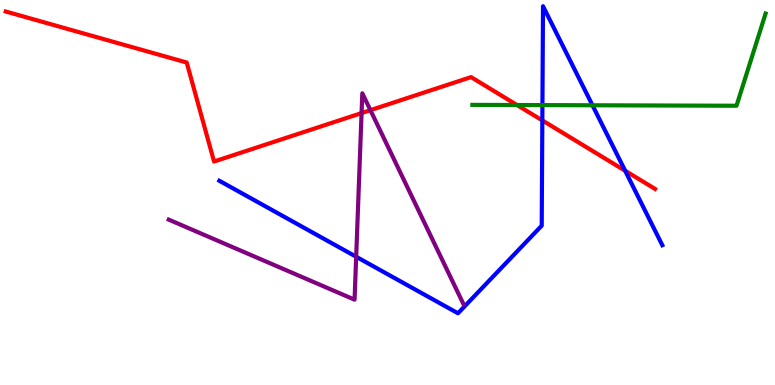[{'lines': ['blue', 'red'], 'intersections': [{'x': 7.0, 'y': 6.87}, {'x': 8.07, 'y': 5.57}]}, {'lines': ['green', 'red'], 'intersections': [{'x': 6.67, 'y': 7.27}]}, {'lines': ['purple', 'red'], 'intersections': [{'x': 4.67, 'y': 7.06}, {'x': 4.78, 'y': 7.14}]}, {'lines': ['blue', 'green'], 'intersections': [{'x': 7.0, 'y': 7.27}, {'x': 7.64, 'y': 7.27}]}, {'lines': ['blue', 'purple'], 'intersections': [{'x': 4.6, 'y': 3.33}]}, {'lines': ['green', 'purple'], 'intersections': []}]